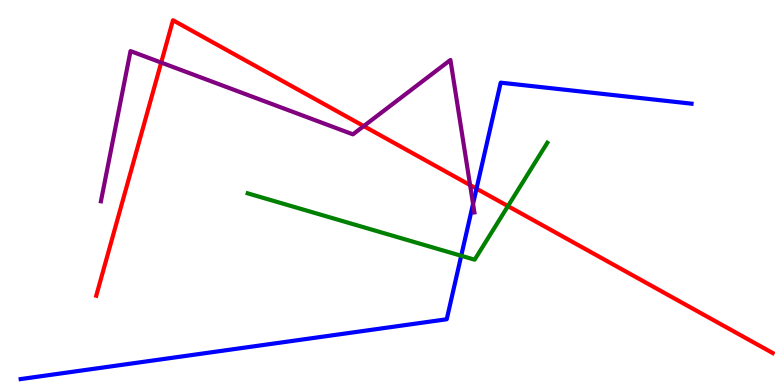[{'lines': ['blue', 'red'], 'intersections': [{'x': 6.15, 'y': 5.1}]}, {'lines': ['green', 'red'], 'intersections': [{'x': 6.55, 'y': 4.65}]}, {'lines': ['purple', 'red'], 'intersections': [{'x': 2.08, 'y': 8.37}, {'x': 4.69, 'y': 6.73}, {'x': 6.07, 'y': 5.19}]}, {'lines': ['blue', 'green'], 'intersections': [{'x': 5.95, 'y': 3.36}]}, {'lines': ['blue', 'purple'], 'intersections': [{'x': 6.1, 'y': 4.7}]}, {'lines': ['green', 'purple'], 'intersections': []}]